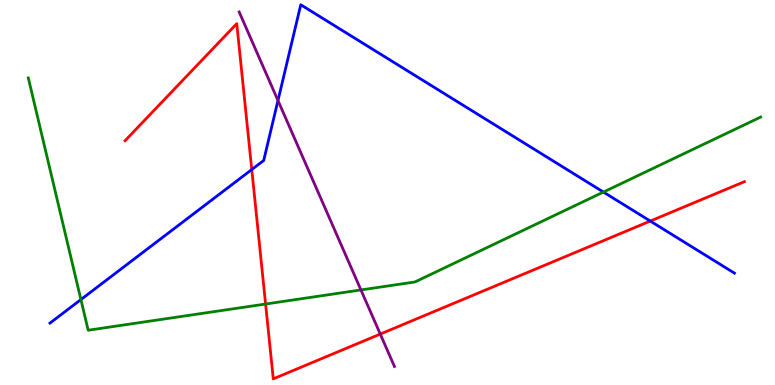[{'lines': ['blue', 'red'], 'intersections': [{'x': 3.25, 'y': 5.6}, {'x': 8.39, 'y': 4.26}]}, {'lines': ['green', 'red'], 'intersections': [{'x': 3.43, 'y': 2.1}]}, {'lines': ['purple', 'red'], 'intersections': [{'x': 4.91, 'y': 1.32}]}, {'lines': ['blue', 'green'], 'intersections': [{'x': 1.04, 'y': 2.22}, {'x': 7.79, 'y': 5.01}]}, {'lines': ['blue', 'purple'], 'intersections': [{'x': 3.59, 'y': 7.39}]}, {'lines': ['green', 'purple'], 'intersections': [{'x': 4.66, 'y': 2.47}]}]